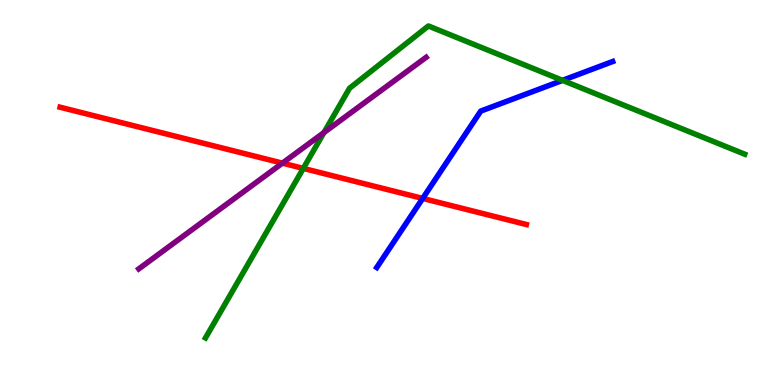[{'lines': ['blue', 'red'], 'intersections': [{'x': 5.45, 'y': 4.85}]}, {'lines': ['green', 'red'], 'intersections': [{'x': 3.91, 'y': 5.63}]}, {'lines': ['purple', 'red'], 'intersections': [{'x': 3.64, 'y': 5.76}]}, {'lines': ['blue', 'green'], 'intersections': [{'x': 7.26, 'y': 7.91}]}, {'lines': ['blue', 'purple'], 'intersections': []}, {'lines': ['green', 'purple'], 'intersections': [{'x': 4.18, 'y': 6.56}]}]